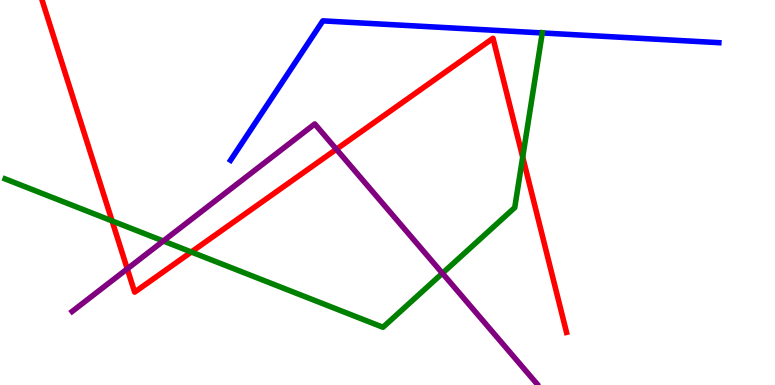[{'lines': ['blue', 'red'], 'intersections': []}, {'lines': ['green', 'red'], 'intersections': [{'x': 1.45, 'y': 4.26}, {'x': 2.47, 'y': 3.45}, {'x': 6.74, 'y': 5.92}]}, {'lines': ['purple', 'red'], 'intersections': [{'x': 1.64, 'y': 3.02}, {'x': 4.34, 'y': 6.12}]}, {'lines': ['blue', 'green'], 'intersections': [{'x': 7.0, 'y': 9.14}]}, {'lines': ['blue', 'purple'], 'intersections': []}, {'lines': ['green', 'purple'], 'intersections': [{'x': 2.11, 'y': 3.74}, {'x': 5.71, 'y': 2.9}]}]